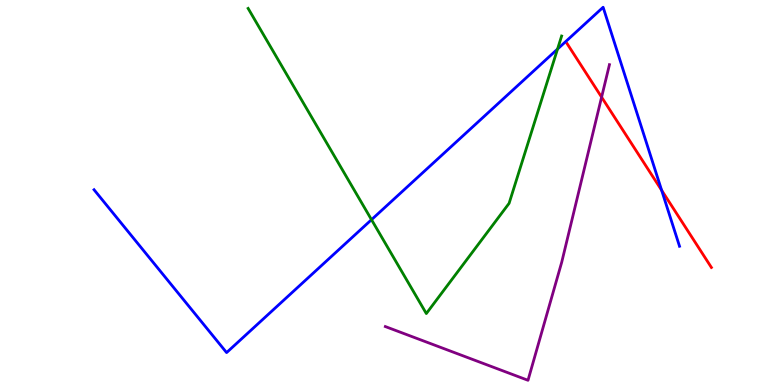[{'lines': ['blue', 'red'], 'intersections': [{'x': 8.54, 'y': 5.06}]}, {'lines': ['green', 'red'], 'intersections': []}, {'lines': ['purple', 'red'], 'intersections': [{'x': 7.76, 'y': 7.48}]}, {'lines': ['blue', 'green'], 'intersections': [{'x': 4.79, 'y': 4.29}, {'x': 7.19, 'y': 8.73}]}, {'lines': ['blue', 'purple'], 'intersections': []}, {'lines': ['green', 'purple'], 'intersections': []}]